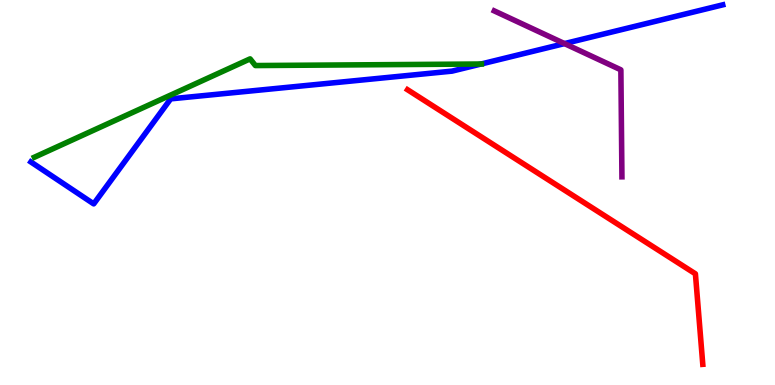[{'lines': ['blue', 'red'], 'intersections': []}, {'lines': ['green', 'red'], 'intersections': []}, {'lines': ['purple', 'red'], 'intersections': []}, {'lines': ['blue', 'green'], 'intersections': [{'x': 6.21, 'y': 8.34}]}, {'lines': ['blue', 'purple'], 'intersections': [{'x': 7.28, 'y': 8.87}]}, {'lines': ['green', 'purple'], 'intersections': []}]